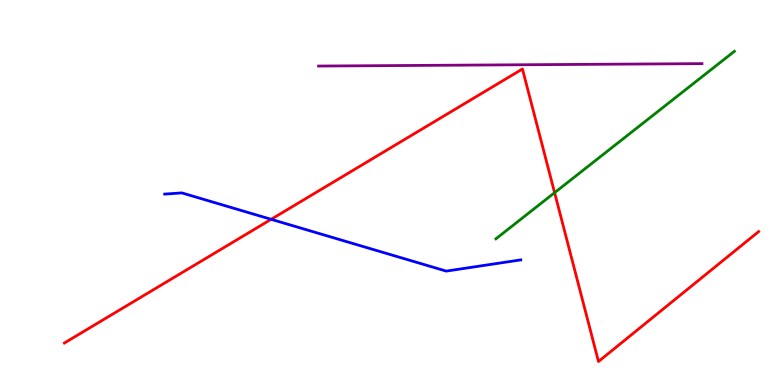[{'lines': ['blue', 'red'], 'intersections': [{'x': 3.5, 'y': 4.3}]}, {'lines': ['green', 'red'], 'intersections': [{'x': 7.16, 'y': 5.0}]}, {'lines': ['purple', 'red'], 'intersections': []}, {'lines': ['blue', 'green'], 'intersections': []}, {'lines': ['blue', 'purple'], 'intersections': []}, {'lines': ['green', 'purple'], 'intersections': []}]